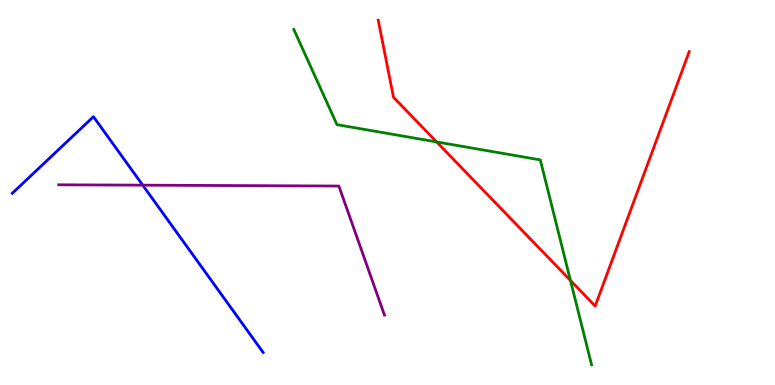[{'lines': ['blue', 'red'], 'intersections': []}, {'lines': ['green', 'red'], 'intersections': [{'x': 5.63, 'y': 6.31}, {'x': 7.36, 'y': 2.72}]}, {'lines': ['purple', 'red'], 'intersections': []}, {'lines': ['blue', 'green'], 'intersections': []}, {'lines': ['blue', 'purple'], 'intersections': [{'x': 1.84, 'y': 5.19}]}, {'lines': ['green', 'purple'], 'intersections': []}]